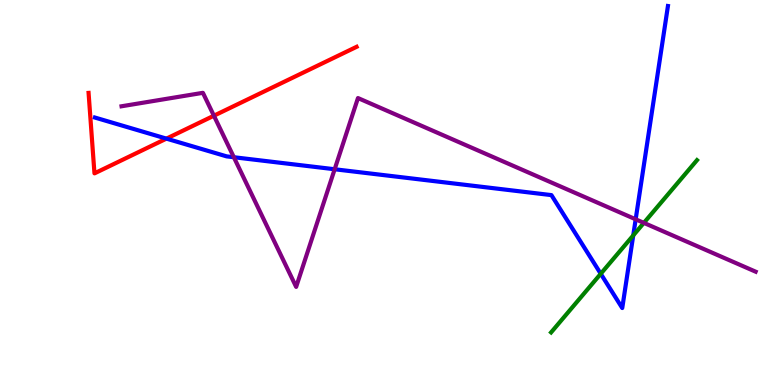[{'lines': ['blue', 'red'], 'intersections': [{'x': 2.15, 'y': 6.4}]}, {'lines': ['green', 'red'], 'intersections': []}, {'lines': ['purple', 'red'], 'intersections': [{'x': 2.76, 'y': 6.99}]}, {'lines': ['blue', 'green'], 'intersections': [{'x': 7.75, 'y': 2.89}, {'x': 8.17, 'y': 3.89}]}, {'lines': ['blue', 'purple'], 'intersections': [{'x': 3.02, 'y': 5.92}, {'x': 4.32, 'y': 5.6}, {'x': 8.2, 'y': 4.3}]}, {'lines': ['green', 'purple'], 'intersections': [{'x': 8.31, 'y': 4.21}]}]